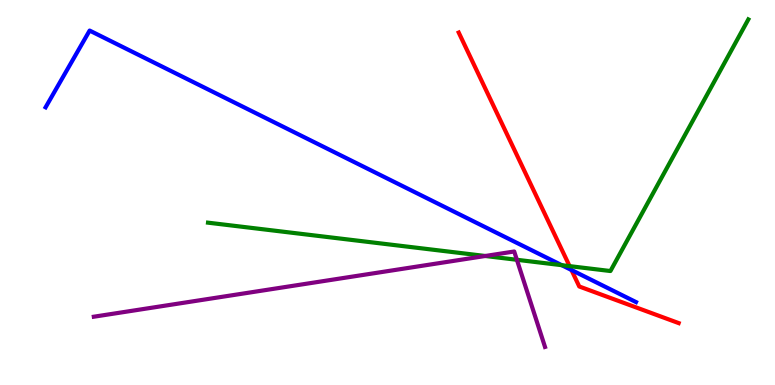[{'lines': ['blue', 'red'], 'intersections': [{'x': 7.37, 'y': 2.99}]}, {'lines': ['green', 'red'], 'intersections': [{'x': 7.35, 'y': 3.09}]}, {'lines': ['purple', 'red'], 'intersections': []}, {'lines': ['blue', 'green'], 'intersections': [{'x': 7.25, 'y': 3.11}]}, {'lines': ['blue', 'purple'], 'intersections': []}, {'lines': ['green', 'purple'], 'intersections': [{'x': 6.26, 'y': 3.35}, {'x': 6.67, 'y': 3.25}]}]